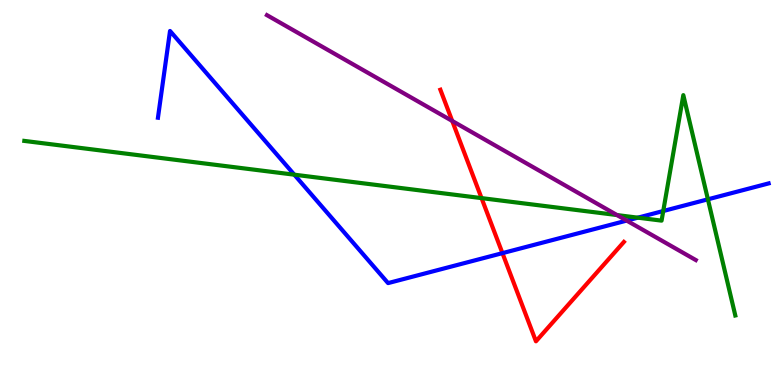[{'lines': ['blue', 'red'], 'intersections': [{'x': 6.48, 'y': 3.42}]}, {'lines': ['green', 'red'], 'intersections': [{'x': 6.21, 'y': 4.85}]}, {'lines': ['purple', 'red'], 'intersections': [{'x': 5.84, 'y': 6.86}]}, {'lines': ['blue', 'green'], 'intersections': [{'x': 3.8, 'y': 5.46}, {'x': 8.23, 'y': 4.35}, {'x': 8.56, 'y': 4.52}, {'x': 9.13, 'y': 4.82}]}, {'lines': ['blue', 'purple'], 'intersections': [{'x': 8.09, 'y': 4.27}]}, {'lines': ['green', 'purple'], 'intersections': [{'x': 7.96, 'y': 4.41}]}]